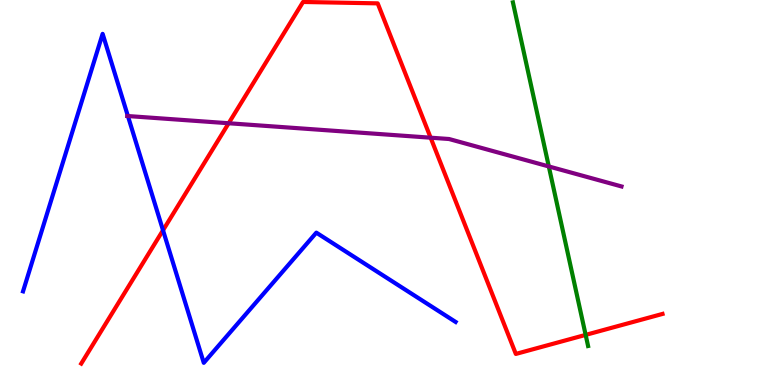[{'lines': ['blue', 'red'], 'intersections': [{'x': 2.1, 'y': 4.02}]}, {'lines': ['green', 'red'], 'intersections': [{'x': 7.56, 'y': 1.3}]}, {'lines': ['purple', 'red'], 'intersections': [{'x': 2.95, 'y': 6.8}, {'x': 5.56, 'y': 6.42}]}, {'lines': ['blue', 'green'], 'intersections': []}, {'lines': ['blue', 'purple'], 'intersections': [{'x': 1.65, 'y': 6.99}]}, {'lines': ['green', 'purple'], 'intersections': [{'x': 7.08, 'y': 5.68}]}]